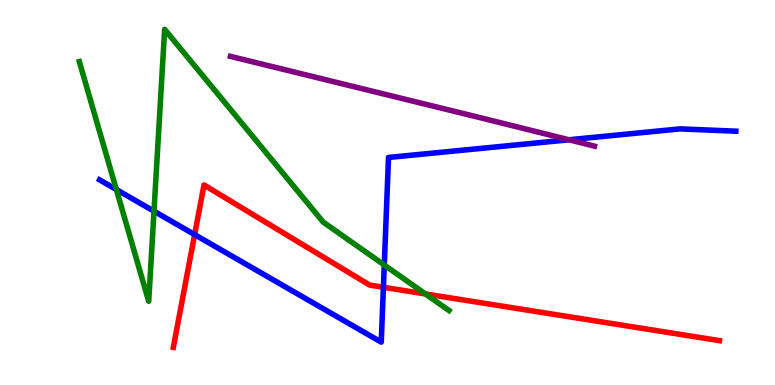[{'lines': ['blue', 'red'], 'intersections': [{'x': 2.51, 'y': 3.91}, {'x': 4.95, 'y': 2.54}]}, {'lines': ['green', 'red'], 'intersections': [{'x': 5.49, 'y': 2.36}]}, {'lines': ['purple', 'red'], 'intersections': []}, {'lines': ['blue', 'green'], 'intersections': [{'x': 1.5, 'y': 5.08}, {'x': 1.99, 'y': 4.51}, {'x': 4.96, 'y': 3.12}]}, {'lines': ['blue', 'purple'], 'intersections': [{'x': 7.34, 'y': 6.37}]}, {'lines': ['green', 'purple'], 'intersections': []}]